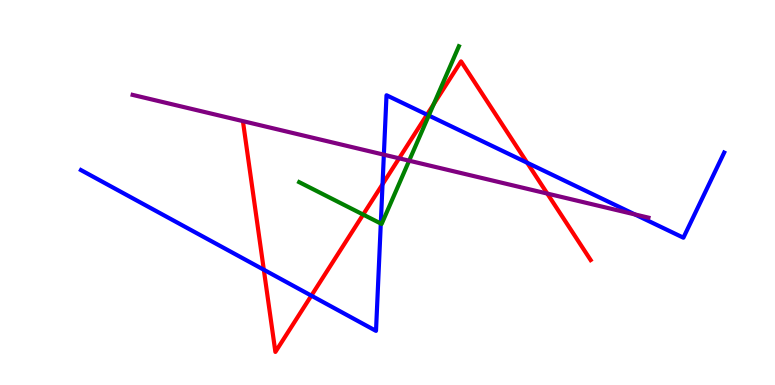[{'lines': ['blue', 'red'], 'intersections': [{'x': 3.4, 'y': 2.99}, {'x': 4.02, 'y': 2.32}, {'x': 4.94, 'y': 5.21}, {'x': 5.51, 'y': 7.02}, {'x': 6.8, 'y': 5.77}]}, {'lines': ['green', 'red'], 'intersections': [{'x': 4.69, 'y': 4.43}, {'x': 5.6, 'y': 7.3}]}, {'lines': ['purple', 'red'], 'intersections': [{'x': 5.15, 'y': 5.89}, {'x': 7.06, 'y': 4.97}]}, {'lines': ['blue', 'green'], 'intersections': [{'x': 4.91, 'y': 4.19}, {'x': 5.53, 'y': 7.0}]}, {'lines': ['blue', 'purple'], 'intersections': [{'x': 4.95, 'y': 5.98}, {'x': 8.19, 'y': 4.43}]}, {'lines': ['green', 'purple'], 'intersections': [{'x': 5.28, 'y': 5.83}]}]